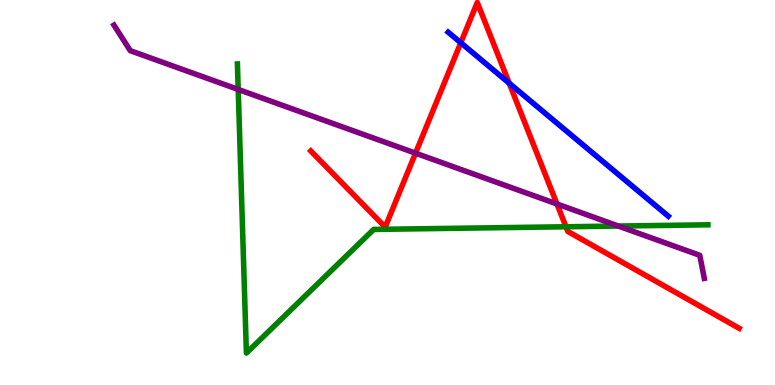[{'lines': ['blue', 'red'], 'intersections': [{'x': 5.95, 'y': 8.89}, {'x': 6.57, 'y': 7.84}]}, {'lines': ['green', 'red'], 'intersections': [{'x': 7.3, 'y': 4.11}]}, {'lines': ['purple', 'red'], 'intersections': [{'x': 5.36, 'y': 6.02}, {'x': 7.19, 'y': 4.7}]}, {'lines': ['blue', 'green'], 'intersections': []}, {'lines': ['blue', 'purple'], 'intersections': []}, {'lines': ['green', 'purple'], 'intersections': [{'x': 3.07, 'y': 7.68}, {'x': 7.98, 'y': 4.13}]}]